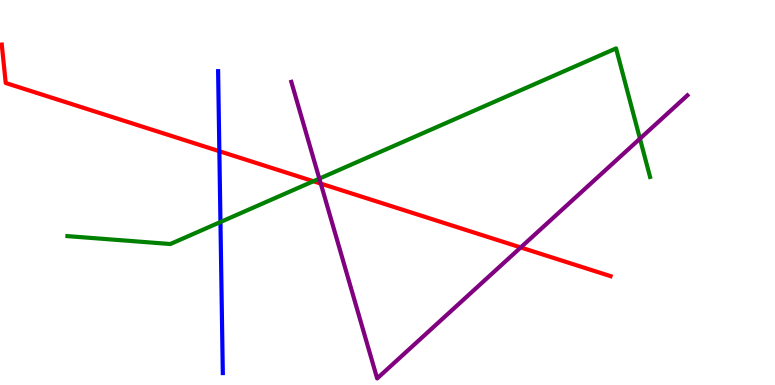[{'lines': ['blue', 'red'], 'intersections': [{'x': 2.83, 'y': 6.07}]}, {'lines': ['green', 'red'], 'intersections': [{'x': 4.04, 'y': 5.29}]}, {'lines': ['purple', 'red'], 'intersections': [{'x': 4.14, 'y': 5.23}, {'x': 6.72, 'y': 3.57}]}, {'lines': ['blue', 'green'], 'intersections': [{'x': 2.84, 'y': 4.23}]}, {'lines': ['blue', 'purple'], 'intersections': []}, {'lines': ['green', 'purple'], 'intersections': [{'x': 4.12, 'y': 5.36}, {'x': 8.26, 'y': 6.4}]}]